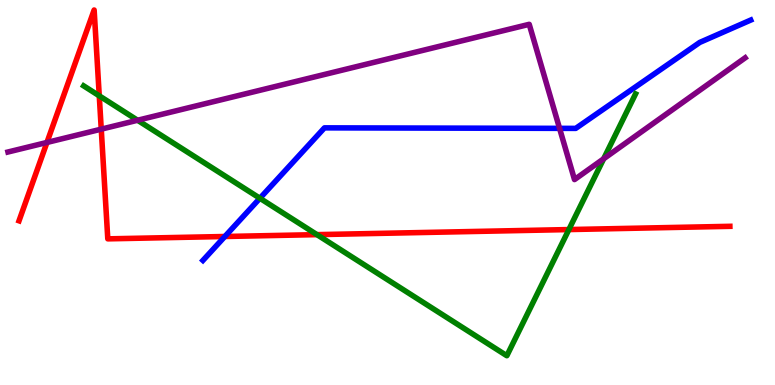[{'lines': ['blue', 'red'], 'intersections': [{'x': 2.9, 'y': 3.86}]}, {'lines': ['green', 'red'], 'intersections': [{'x': 1.28, 'y': 7.51}, {'x': 4.09, 'y': 3.91}, {'x': 7.34, 'y': 4.04}]}, {'lines': ['purple', 'red'], 'intersections': [{'x': 0.606, 'y': 6.3}, {'x': 1.31, 'y': 6.65}]}, {'lines': ['blue', 'green'], 'intersections': [{'x': 3.35, 'y': 4.85}]}, {'lines': ['blue', 'purple'], 'intersections': [{'x': 7.22, 'y': 6.67}]}, {'lines': ['green', 'purple'], 'intersections': [{'x': 1.78, 'y': 6.88}, {'x': 7.79, 'y': 5.88}]}]